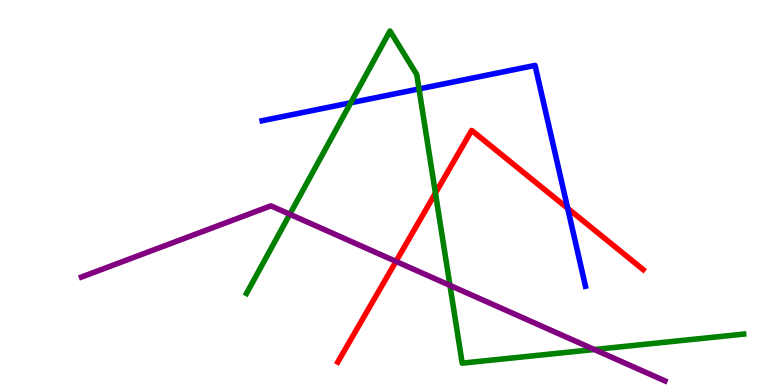[{'lines': ['blue', 'red'], 'intersections': [{'x': 7.33, 'y': 4.59}]}, {'lines': ['green', 'red'], 'intersections': [{'x': 5.62, 'y': 4.98}]}, {'lines': ['purple', 'red'], 'intersections': [{'x': 5.11, 'y': 3.21}]}, {'lines': ['blue', 'green'], 'intersections': [{'x': 4.53, 'y': 7.33}, {'x': 5.41, 'y': 7.69}]}, {'lines': ['blue', 'purple'], 'intersections': []}, {'lines': ['green', 'purple'], 'intersections': [{'x': 3.74, 'y': 4.43}, {'x': 5.81, 'y': 2.59}, {'x': 7.67, 'y': 0.922}]}]